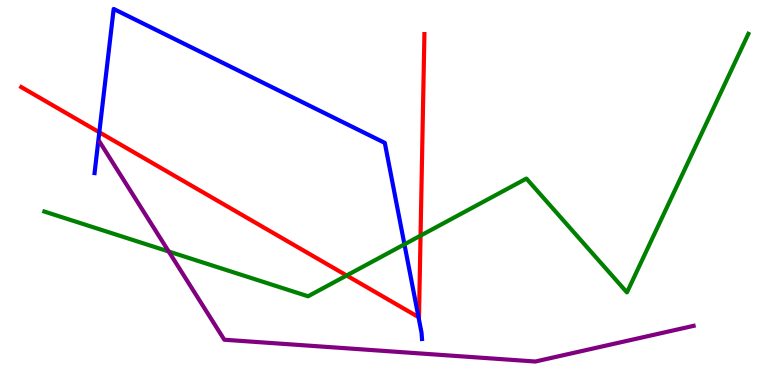[{'lines': ['blue', 'red'], 'intersections': [{'x': 1.28, 'y': 6.56}, {'x': 5.4, 'y': 1.76}]}, {'lines': ['green', 'red'], 'intersections': [{'x': 4.47, 'y': 2.84}, {'x': 5.43, 'y': 3.88}]}, {'lines': ['purple', 'red'], 'intersections': []}, {'lines': ['blue', 'green'], 'intersections': [{'x': 5.22, 'y': 3.65}]}, {'lines': ['blue', 'purple'], 'intersections': []}, {'lines': ['green', 'purple'], 'intersections': [{'x': 2.18, 'y': 3.47}]}]